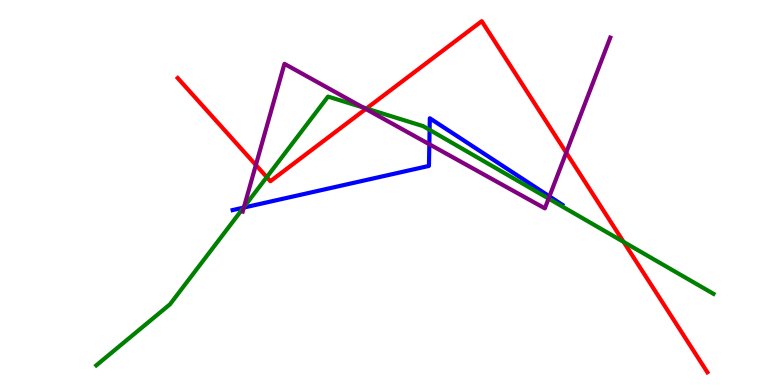[{'lines': ['blue', 'red'], 'intersections': []}, {'lines': ['green', 'red'], 'intersections': [{'x': 3.44, 'y': 5.4}, {'x': 4.73, 'y': 7.18}, {'x': 8.05, 'y': 3.72}]}, {'lines': ['purple', 'red'], 'intersections': [{'x': 3.3, 'y': 5.71}, {'x': 4.72, 'y': 7.17}, {'x': 7.31, 'y': 6.04}]}, {'lines': ['blue', 'green'], 'intersections': [{'x': 3.14, 'y': 4.61}, {'x': 5.54, 'y': 6.63}]}, {'lines': ['blue', 'purple'], 'intersections': [{'x': 3.15, 'y': 4.61}, {'x': 5.54, 'y': 6.25}, {'x': 7.09, 'y': 4.9}]}, {'lines': ['green', 'purple'], 'intersections': [{'x': 3.15, 'y': 4.62}, {'x': 4.68, 'y': 7.21}, {'x': 7.08, 'y': 4.84}]}]